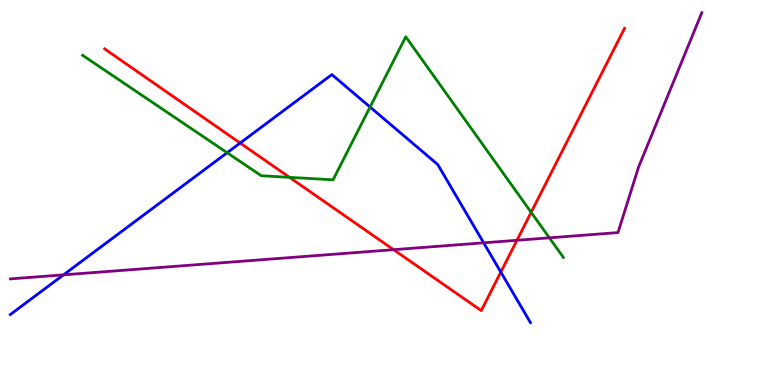[{'lines': ['blue', 'red'], 'intersections': [{'x': 3.1, 'y': 6.28}, {'x': 6.46, 'y': 2.93}]}, {'lines': ['green', 'red'], 'intersections': [{'x': 3.74, 'y': 5.39}, {'x': 6.85, 'y': 4.49}]}, {'lines': ['purple', 'red'], 'intersections': [{'x': 5.08, 'y': 3.51}, {'x': 6.67, 'y': 3.76}]}, {'lines': ['blue', 'green'], 'intersections': [{'x': 2.93, 'y': 6.03}, {'x': 4.77, 'y': 7.22}]}, {'lines': ['blue', 'purple'], 'intersections': [{'x': 0.819, 'y': 2.86}, {'x': 6.24, 'y': 3.69}]}, {'lines': ['green', 'purple'], 'intersections': [{'x': 7.09, 'y': 3.82}]}]